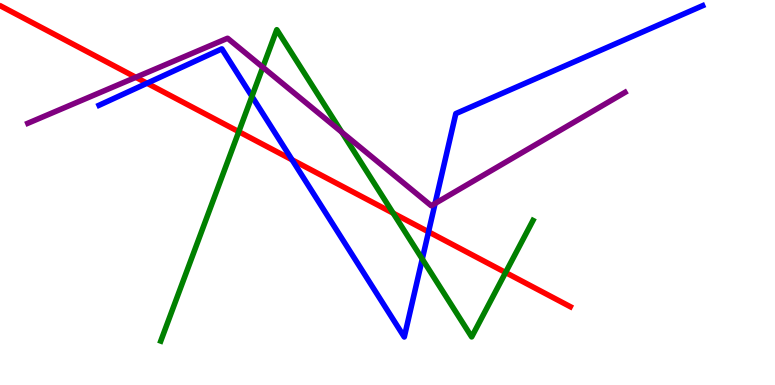[{'lines': ['blue', 'red'], 'intersections': [{'x': 1.9, 'y': 7.84}, {'x': 3.77, 'y': 5.85}, {'x': 5.53, 'y': 3.98}]}, {'lines': ['green', 'red'], 'intersections': [{'x': 3.08, 'y': 6.58}, {'x': 5.07, 'y': 4.46}, {'x': 6.52, 'y': 2.92}]}, {'lines': ['purple', 'red'], 'intersections': [{'x': 1.75, 'y': 7.99}]}, {'lines': ['blue', 'green'], 'intersections': [{'x': 3.25, 'y': 7.5}, {'x': 5.45, 'y': 3.27}]}, {'lines': ['blue', 'purple'], 'intersections': [{'x': 5.61, 'y': 4.72}]}, {'lines': ['green', 'purple'], 'intersections': [{'x': 3.39, 'y': 8.25}, {'x': 4.41, 'y': 6.57}]}]